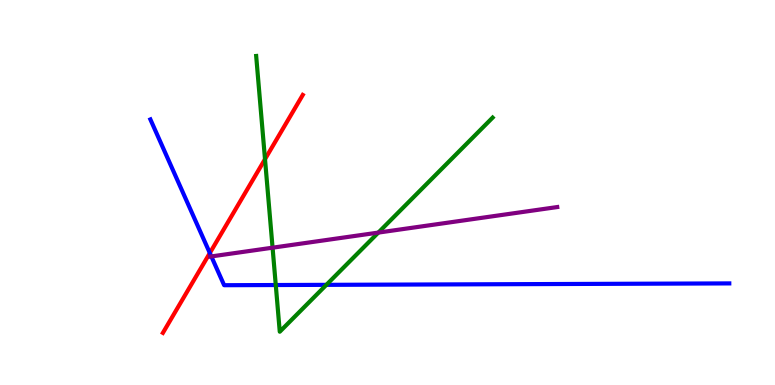[{'lines': ['blue', 'red'], 'intersections': [{'x': 2.71, 'y': 3.43}]}, {'lines': ['green', 'red'], 'intersections': [{'x': 3.42, 'y': 5.87}]}, {'lines': ['purple', 'red'], 'intersections': []}, {'lines': ['blue', 'green'], 'intersections': [{'x': 3.56, 'y': 2.6}, {'x': 4.21, 'y': 2.6}]}, {'lines': ['blue', 'purple'], 'intersections': [{'x': 2.73, 'y': 3.34}]}, {'lines': ['green', 'purple'], 'intersections': [{'x': 3.52, 'y': 3.57}, {'x': 4.88, 'y': 3.96}]}]